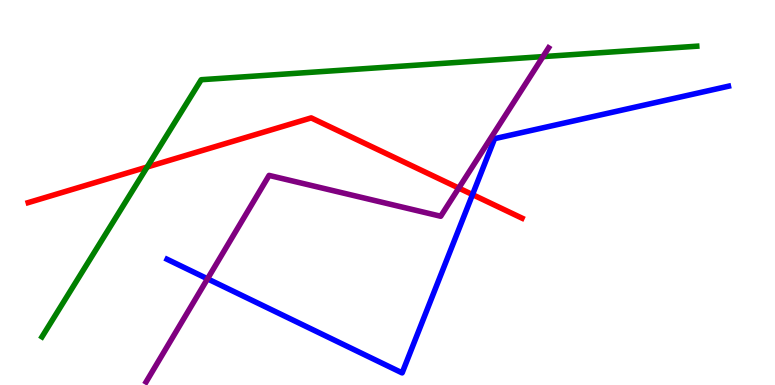[{'lines': ['blue', 'red'], 'intersections': [{'x': 6.1, 'y': 4.95}]}, {'lines': ['green', 'red'], 'intersections': [{'x': 1.9, 'y': 5.66}]}, {'lines': ['purple', 'red'], 'intersections': [{'x': 5.92, 'y': 5.12}]}, {'lines': ['blue', 'green'], 'intersections': []}, {'lines': ['blue', 'purple'], 'intersections': [{'x': 2.68, 'y': 2.76}]}, {'lines': ['green', 'purple'], 'intersections': [{'x': 7.01, 'y': 8.53}]}]